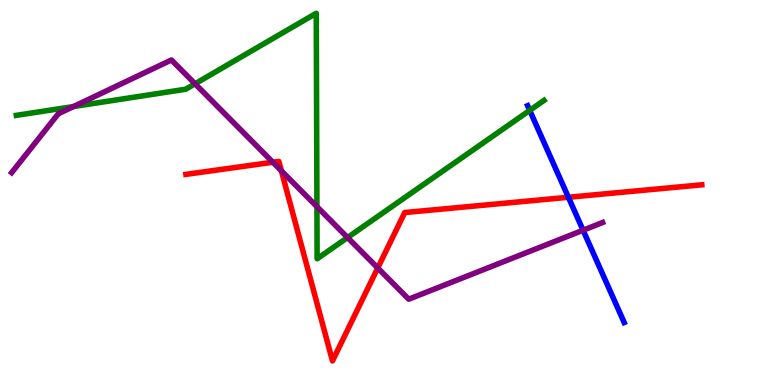[{'lines': ['blue', 'red'], 'intersections': [{'x': 7.33, 'y': 4.88}]}, {'lines': ['green', 'red'], 'intersections': []}, {'lines': ['purple', 'red'], 'intersections': [{'x': 3.52, 'y': 5.79}, {'x': 3.63, 'y': 5.56}, {'x': 4.87, 'y': 3.04}]}, {'lines': ['blue', 'green'], 'intersections': [{'x': 6.84, 'y': 7.13}]}, {'lines': ['blue', 'purple'], 'intersections': [{'x': 7.52, 'y': 4.02}]}, {'lines': ['green', 'purple'], 'intersections': [{'x': 0.948, 'y': 7.23}, {'x': 2.52, 'y': 7.82}, {'x': 4.09, 'y': 4.63}, {'x': 4.48, 'y': 3.83}]}]